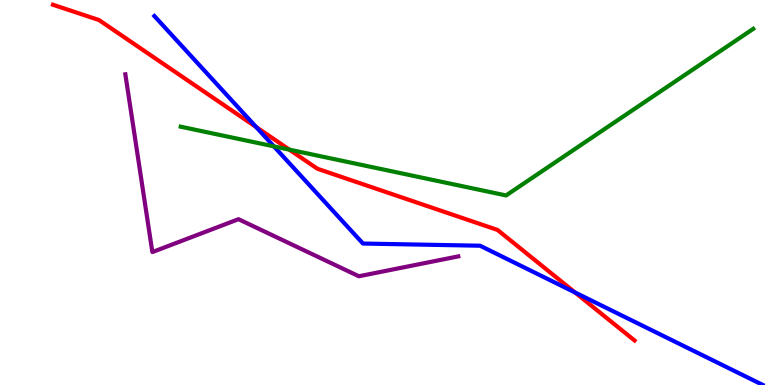[{'lines': ['blue', 'red'], 'intersections': [{'x': 3.31, 'y': 6.7}, {'x': 7.42, 'y': 2.4}]}, {'lines': ['green', 'red'], 'intersections': [{'x': 3.73, 'y': 6.11}]}, {'lines': ['purple', 'red'], 'intersections': []}, {'lines': ['blue', 'green'], 'intersections': [{'x': 3.53, 'y': 6.2}]}, {'lines': ['blue', 'purple'], 'intersections': []}, {'lines': ['green', 'purple'], 'intersections': []}]